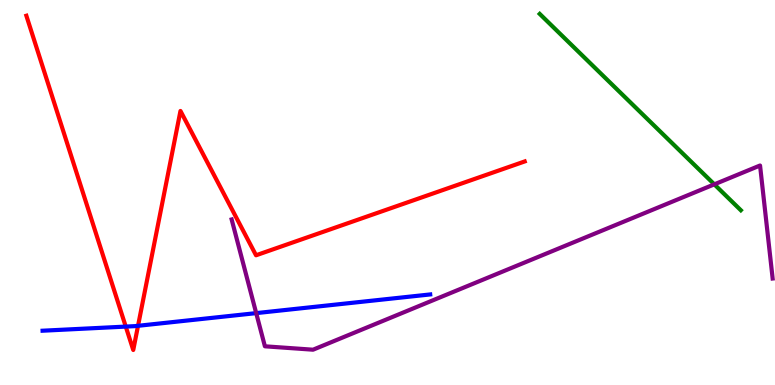[{'lines': ['blue', 'red'], 'intersections': [{'x': 1.62, 'y': 1.52}, {'x': 1.78, 'y': 1.54}]}, {'lines': ['green', 'red'], 'intersections': []}, {'lines': ['purple', 'red'], 'intersections': []}, {'lines': ['blue', 'green'], 'intersections': []}, {'lines': ['blue', 'purple'], 'intersections': [{'x': 3.31, 'y': 1.87}]}, {'lines': ['green', 'purple'], 'intersections': [{'x': 9.22, 'y': 5.21}]}]